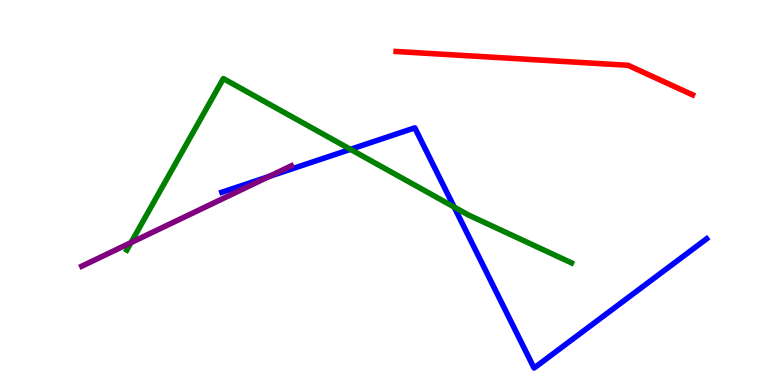[{'lines': ['blue', 'red'], 'intersections': []}, {'lines': ['green', 'red'], 'intersections': []}, {'lines': ['purple', 'red'], 'intersections': []}, {'lines': ['blue', 'green'], 'intersections': [{'x': 4.52, 'y': 6.12}, {'x': 5.86, 'y': 4.62}]}, {'lines': ['blue', 'purple'], 'intersections': [{'x': 3.47, 'y': 5.41}]}, {'lines': ['green', 'purple'], 'intersections': [{'x': 1.69, 'y': 3.7}]}]